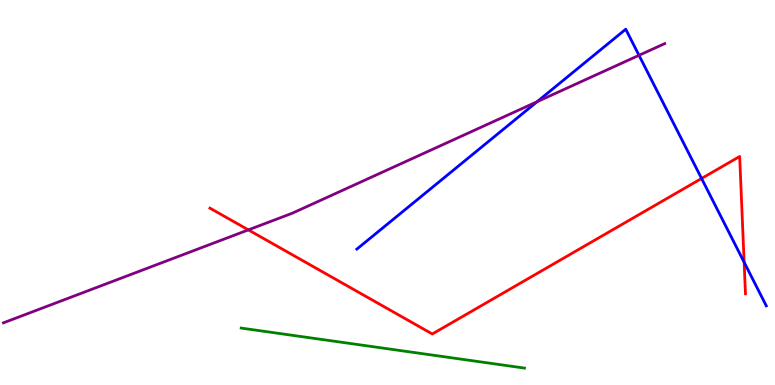[{'lines': ['blue', 'red'], 'intersections': [{'x': 9.05, 'y': 5.36}, {'x': 9.6, 'y': 3.19}]}, {'lines': ['green', 'red'], 'intersections': []}, {'lines': ['purple', 'red'], 'intersections': [{'x': 3.2, 'y': 4.03}]}, {'lines': ['blue', 'green'], 'intersections': []}, {'lines': ['blue', 'purple'], 'intersections': [{'x': 6.93, 'y': 7.36}, {'x': 8.25, 'y': 8.56}]}, {'lines': ['green', 'purple'], 'intersections': []}]